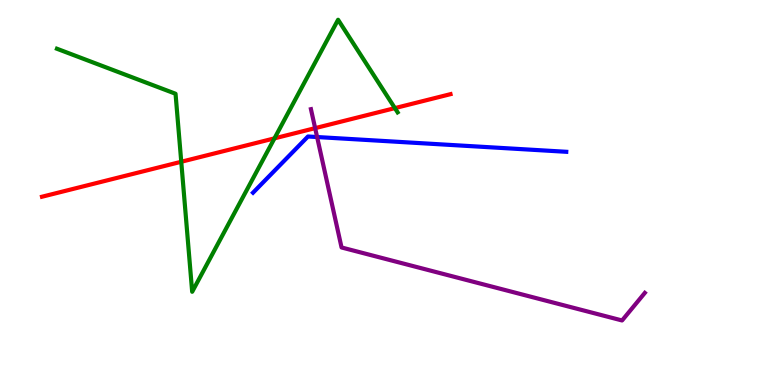[{'lines': ['blue', 'red'], 'intersections': []}, {'lines': ['green', 'red'], 'intersections': [{'x': 2.34, 'y': 5.8}, {'x': 3.54, 'y': 6.41}, {'x': 5.1, 'y': 7.19}]}, {'lines': ['purple', 'red'], 'intersections': [{'x': 4.07, 'y': 6.67}]}, {'lines': ['blue', 'green'], 'intersections': []}, {'lines': ['blue', 'purple'], 'intersections': [{'x': 4.09, 'y': 6.44}]}, {'lines': ['green', 'purple'], 'intersections': []}]